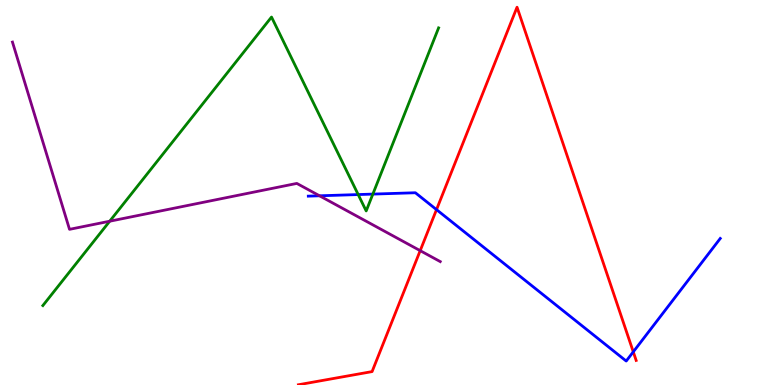[{'lines': ['blue', 'red'], 'intersections': [{'x': 5.63, 'y': 4.56}, {'x': 8.17, 'y': 0.861}]}, {'lines': ['green', 'red'], 'intersections': []}, {'lines': ['purple', 'red'], 'intersections': [{'x': 5.42, 'y': 3.49}]}, {'lines': ['blue', 'green'], 'intersections': [{'x': 4.62, 'y': 4.95}, {'x': 4.81, 'y': 4.96}]}, {'lines': ['blue', 'purple'], 'intersections': [{'x': 4.12, 'y': 4.91}]}, {'lines': ['green', 'purple'], 'intersections': [{'x': 1.42, 'y': 4.25}]}]